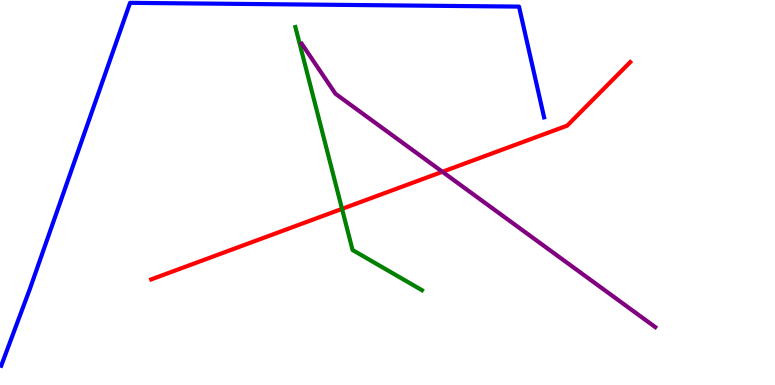[{'lines': ['blue', 'red'], 'intersections': []}, {'lines': ['green', 'red'], 'intersections': [{'x': 4.41, 'y': 4.57}]}, {'lines': ['purple', 'red'], 'intersections': [{'x': 5.71, 'y': 5.54}]}, {'lines': ['blue', 'green'], 'intersections': []}, {'lines': ['blue', 'purple'], 'intersections': []}, {'lines': ['green', 'purple'], 'intersections': []}]